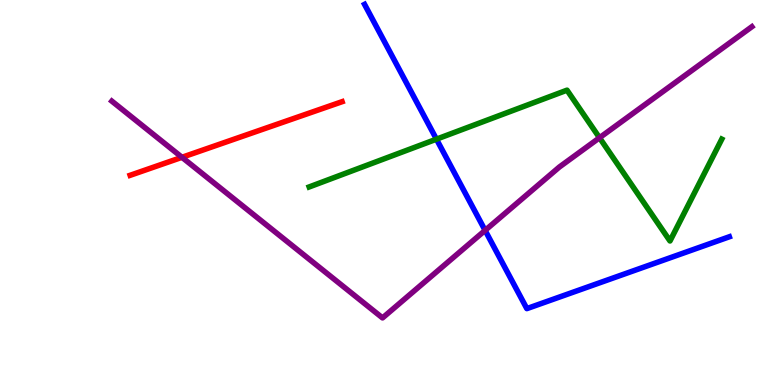[{'lines': ['blue', 'red'], 'intersections': []}, {'lines': ['green', 'red'], 'intersections': []}, {'lines': ['purple', 'red'], 'intersections': [{'x': 2.35, 'y': 5.91}]}, {'lines': ['blue', 'green'], 'intersections': [{'x': 5.63, 'y': 6.39}]}, {'lines': ['blue', 'purple'], 'intersections': [{'x': 6.26, 'y': 4.02}]}, {'lines': ['green', 'purple'], 'intersections': [{'x': 7.74, 'y': 6.42}]}]